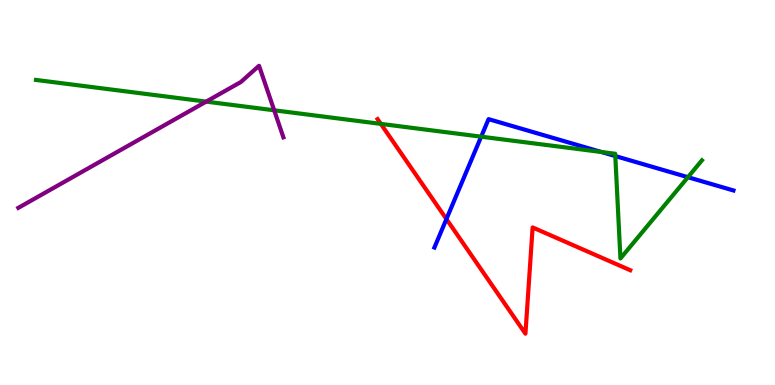[{'lines': ['blue', 'red'], 'intersections': [{'x': 5.76, 'y': 4.31}]}, {'lines': ['green', 'red'], 'intersections': [{'x': 4.91, 'y': 6.78}]}, {'lines': ['purple', 'red'], 'intersections': []}, {'lines': ['blue', 'green'], 'intersections': [{'x': 6.21, 'y': 6.45}, {'x': 7.76, 'y': 6.05}, {'x': 7.94, 'y': 5.95}, {'x': 8.88, 'y': 5.4}]}, {'lines': ['blue', 'purple'], 'intersections': []}, {'lines': ['green', 'purple'], 'intersections': [{'x': 2.66, 'y': 7.36}, {'x': 3.54, 'y': 7.14}]}]